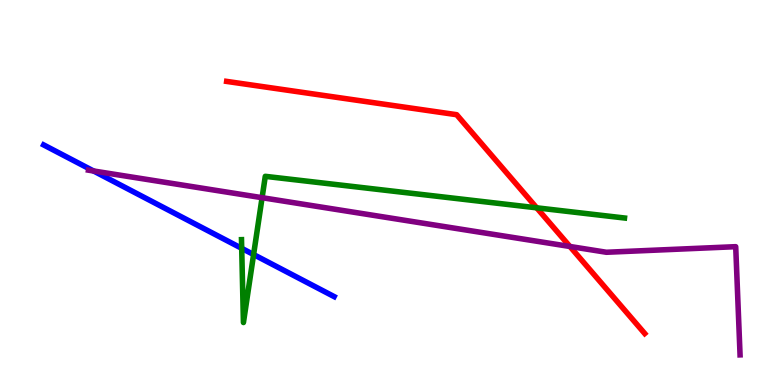[{'lines': ['blue', 'red'], 'intersections': []}, {'lines': ['green', 'red'], 'intersections': [{'x': 6.93, 'y': 4.6}]}, {'lines': ['purple', 'red'], 'intersections': [{'x': 7.35, 'y': 3.6}]}, {'lines': ['blue', 'green'], 'intersections': [{'x': 3.12, 'y': 3.55}, {'x': 3.27, 'y': 3.39}]}, {'lines': ['blue', 'purple'], 'intersections': [{'x': 1.21, 'y': 5.56}]}, {'lines': ['green', 'purple'], 'intersections': [{'x': 3.38, 'y': 4.87}]}]